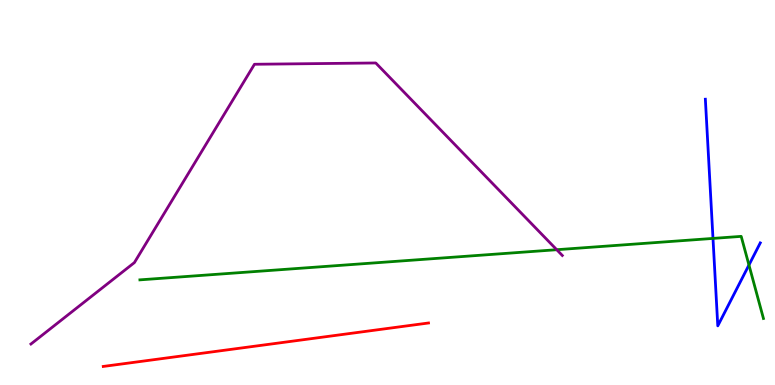[{'lines': ['blue', 'red'], 'intersections': []}, {'lines': ['green', 'red'], 'intersections': []}, {'lines': ['purple', 'red'], 'intersections': []}, {'lines': ['blue', 'green'], 'intersections': [{'x': 9.2, 'y': 3.81}, {'x': 9.66, 'y': 3.12}]}, {'lines': ['blue', 'purple'], 'intersections': []}, {'lines': ['green', 'purple'], 'intersections': [{'x': 7.18, 'y': 3.51}]}]